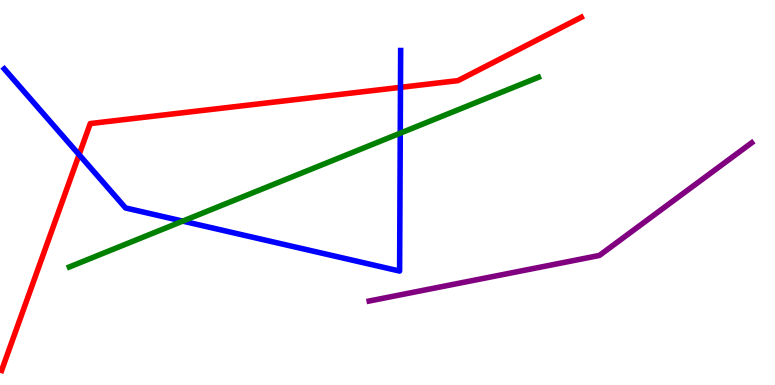[{'lines': ['blue', 'red'], 'intersections': [{'x': 1.02, 'y': 5.98}, {'x': 5.17, 'y': 7.73}]}, {'lines': ['green', 'red'], 'intersections': []}, {'lines': ['purple', 'red'], 'intersections': []}, {'lines': ['blue', 'green'], 'intersections': [{'x': 2.36, 'y': 4.26}, {'x': 5.16, 'y': 6.54}]}, {'lines': ['blue', 'purple'], 'intersections': []}, {'lines': ['green', 'purple'], 'intersections': []}]